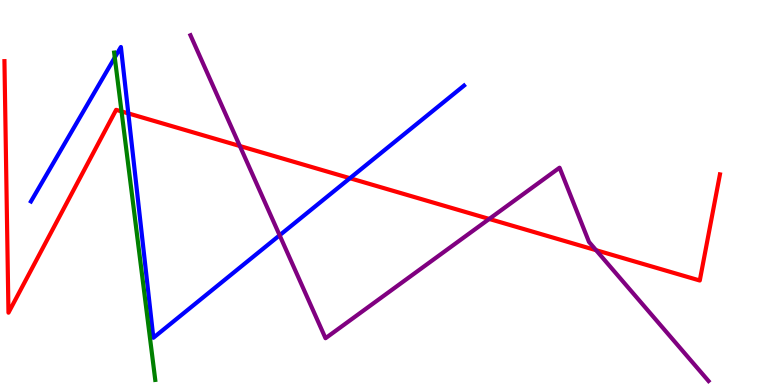[{'lines': ['blue', 'red'], 'intersections': [{'x': 1.66, 'y': 7.05}, {'x': 4.52, 'y': 5.37}]}, {'lines': ['green', 'red'], 'intersections': [{'x': 1.57, 'y': 7.11}]}, {'lines': ['purple', 'red'], 'intersections': [{'x': 3.09, 'y': 6.21}, {'x': 6.31, 'y': 4.31}, {'x': 7.69, 'y': 3.5}]}, {'lines': ['blue', 'green'], 'intersections': [{'x': 1.48, 'y': 8.51}]}, {'lines': ['blue', 'purple'], 'intersections': [{'x': 3.61, 'y': 3.89}]}, {'lines': ['green', 'purple'], 'intersections': []}]